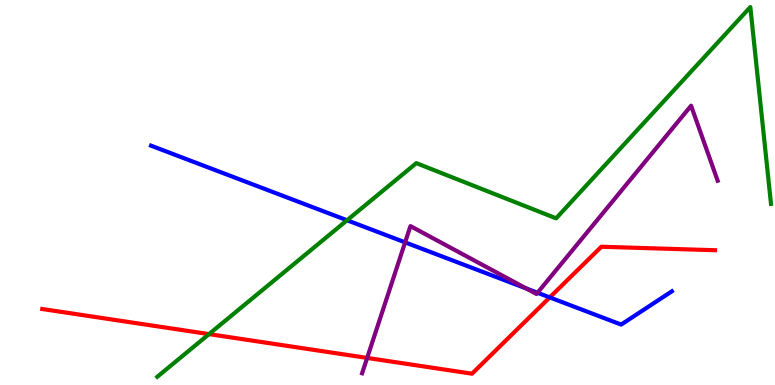[{'lines': ['blue', 'red'], 'intersections': [{'x': 7.09, 'y': 2.28}]}, {'lines': ['green', 'red'], 'intersections': [{'x': 2.7, 'y': 1.32}]}, {'lines': ['purple', 'red'], 'intersections': [{'x': 4.74, 'y': 0.704}]}, {'lines': ['blue', 'green'], 'intersections': [{'x': 4.48, 'y': 4.28}]}, {'lines': ['blue', 'purple'], 'intersections': [{'x': 5.23, 'y': 3.7}, {'x': 6.79, 'y': 2.51}, {'x': 6.94, 'y': 2.4}]}, {'lines': ['green', 'purple'], 'intersections': []}]